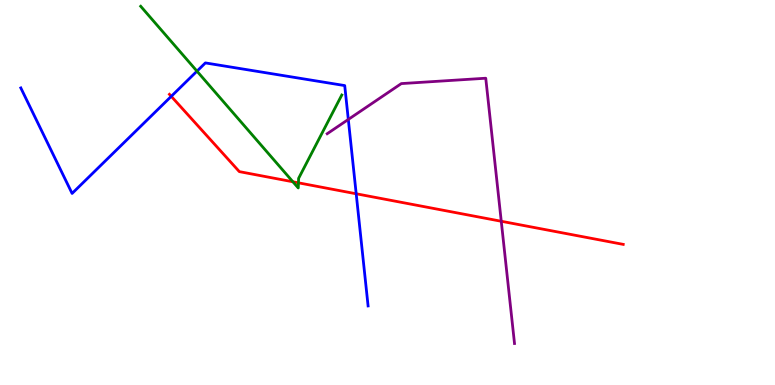[{'lines': ['blue', 'red'], 'intersections': [{'x': 2.21, 'y': 7.5}, {'x': 4.6, 'y': 4.97}]}, {'lines': ['green', 'red'], 'intersections': [{'x': 3.78, 'y': 5.28}, {'x': 3.85, 'y': 5.25}]}, {'lines': ['purple', 'red'], 'intersections': [{'x': 6.47, 'y': 4.25}]}, {'lines': ['blue', 'green'], 'intersections': [{'x': 2.54, 'y': 8.15}]}, {'lines': ['blue', 'purple'], 'intersections': [{'x': 4.49, 'y': 6.9}]}, {'lines': ['green', 'purple'], 'intersections': []}]